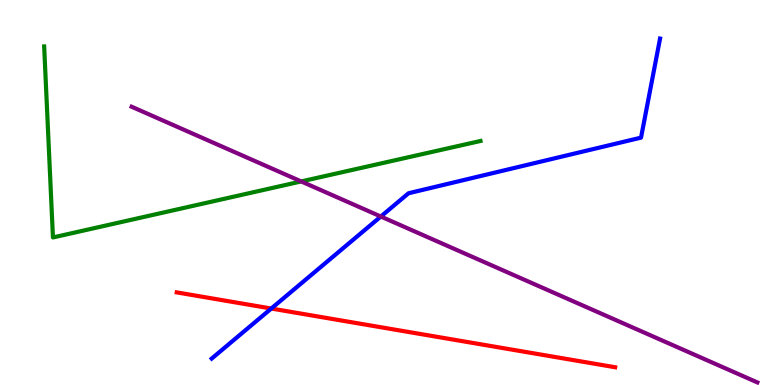[{'lines': ['blue', 'red'], 'intersections': [{'x': 3.5, 'y': 1.99}]}, {'lines': ['green', 'red'], 'intersections': []}, {'lines': ['purple', 'red'], 'intersections': []}, {'lines': ['blue', 'green'], 'intersections': []}, {'lines': ['blue', 'purple'], 'intersections': [{'x': 4.91, 'y': 4.38}]}, {'lines': ['green', 'purple'], 'intersections': [{'x': 3.89, 'y': 5.29}]}]